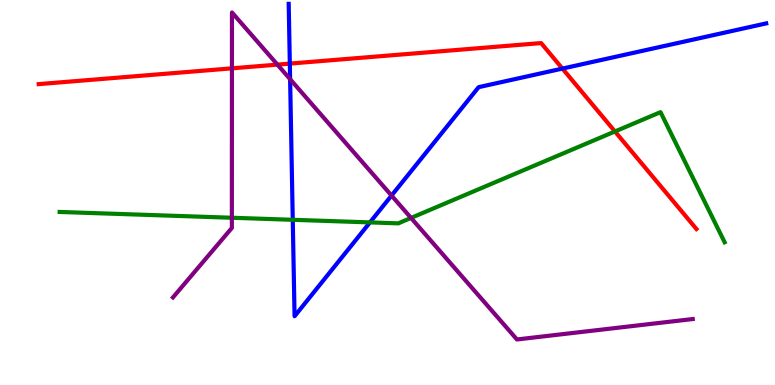[{'lines': ['blue', 'red'], 'intersections': [{'x': 3.74, 'y': 8.35}, {'x': 7.26, 'y': 8.22}]}, {'lines': ['green', 'red'], 'intersections': [{'x': 7.93, 'y': 6.59}]}, {'lines': ['purple', 'red'], 'intersections': [{'x': 2.99, 'y': 8.23}, {'x': 3.58, 'y': 8.32}]}, {'lines': ['blue', 'green'], 'intersections': [{'x': 3.78, 'y': 4.29}, {'x': 4.77, 'y': 4.22}]}, {'lines': ['blue', 'purple'], 'intersections': [{'x': 3.74, 'y': 7.94}, {'x': 5.05, 'y': 4.92}]}, {'lines': ['green', 'purple'], 'intersections': [{'x': 2.99, 'y': 4.34}, {'x': 5.3, 'y': 4.34}]}]